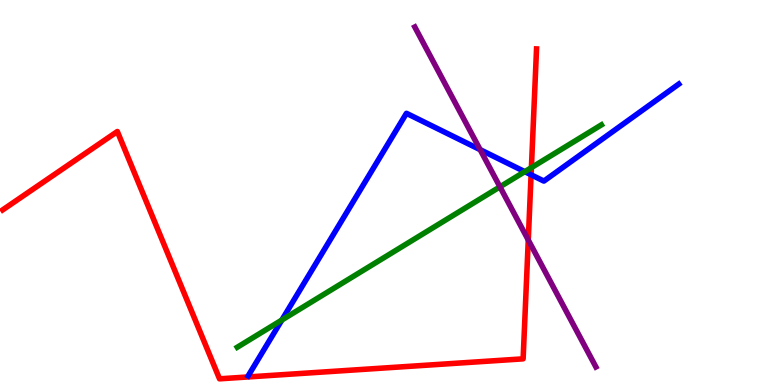[{'lines': ['blue', 'red'], 'intersections': [{'x': 6.85, 'y': 5.46}]}, {'lines': ['green', 'red'], 'intersections': [{'x': 6.86, 'y': 5.65}]}, {'lines': ['purple', 'red'], 'intersections': [{'x': 6.82, 'y': 3.77}]}, {'lines': ['blue', 'green'], 'intersections': [{'x': 3.64, 'y': 1.69}, {'x': 6.77, 'y': 5.54}]}, {'lines': ['blue', 'purple'], 'intersections': [{'x': 6.2, 'y': 6.11}]}, {'lines': ['green', 'purple'], 'intersections': [{'x': 6.45, 'y': 5.15}]}]